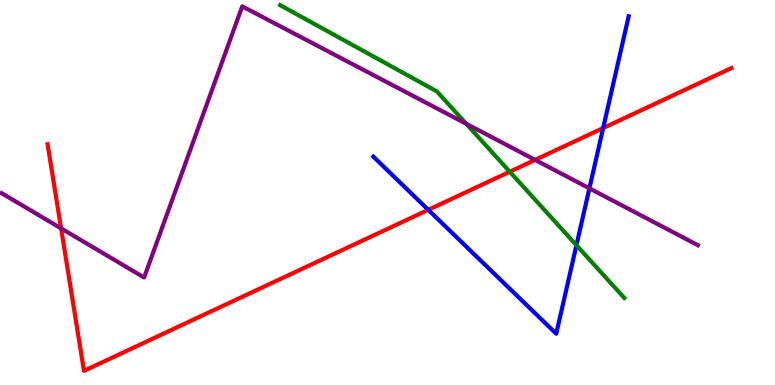[{'lines': ['blue', 'red'], 'intersections': [{'x': 5.53, 'y': 4.55}, {'x': 7.78, 'y': 6.67}]}, {'lines': ['green', 'red'], 'intersections': [{'x': 6.58, 'y': 5.54}]}, {'lines': ['purple', 'red'], 'intersections': [{'x': 0.788, 'y': 4.07}, {'x': 6.9, 'y': 5.85}]}, {'lines': ['blue', 'green'], 'intersections': [{'x': 7.44, 'y': 3.63}]}, {'lines': ['blue', 'purple'], 'intersections': [{'x': 7.61, 'y': 5.11}]}, {'lines': ['green', 'purple'], 'intersections': [{'x': 6.02, 'y': 6.78}]}]